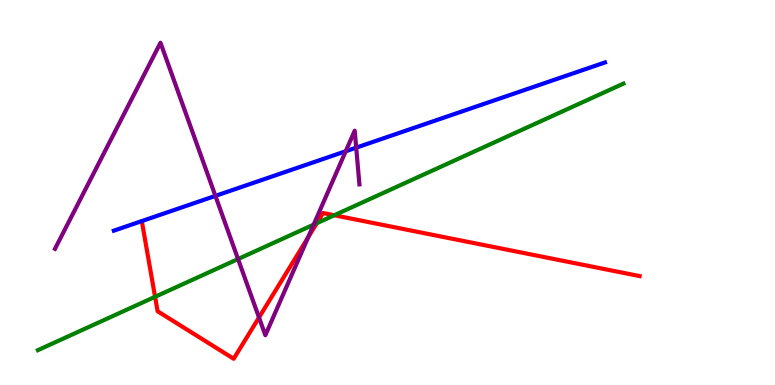[{'lines': ['blue', 'red'], 'intersections': []}, {'lines': ['green', 'red'], 'intersections': [{'x': 2.0, 'y': 2.29}, {'x': 4.09, 'y': 4.2}, {'x': 4.31, 'y': 4.41}]}, {'lines': ['purple', 'red'], 'intersections': [{'x': 3.34, 'y': 1.75}, {'x': 3.97, 'y': 3.83}]}, {'lines': ['blue', 'green'], 'intersections': []}, {'lines': ['blue', 'purple'], 'intersections': [{'x': 2.78, 'y': 4.91}, {'x': 4.46, 'y': 6.07}, {'x': 4.6, 'y': 6.16}]}, {'lines': ['green', 'purple'], 'intersections': [{'x': 3.07, 'y': 3.27}, {'x': 4.05, 'y': 4.17}]}]